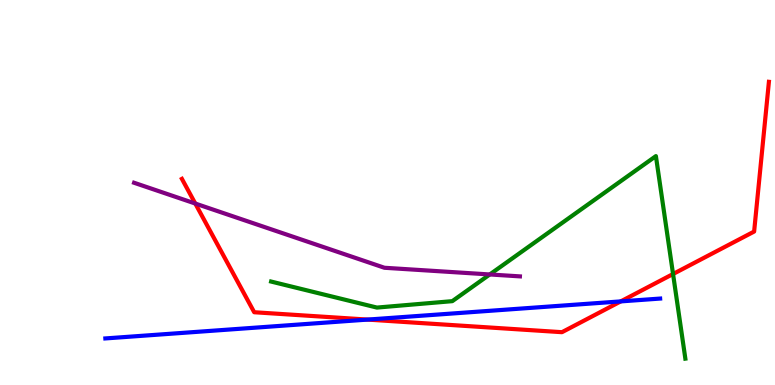[{'lines': ['blue', 'red'], 'intersections': [{'x': 4.74, 'y': 1.7}, {'x': 8.01, 'y': 2.17}]}, {'lines': ['green', 'red'], 'intersections': [{'x': 8.68, 'y': 2.88}]}, {'lines': ['purple', 'red'], 'intersections': [{'x': 2.52, 'y': 4.71}]}, {'lines': ['blue', 'green'], 'intersections': []}, {'lines': ['blue', 'purple'], 'intersections': []}, {'lines': ['green', 'purple'], 'intersections': [{'x': 6.32, 'y': 2.87}]}]